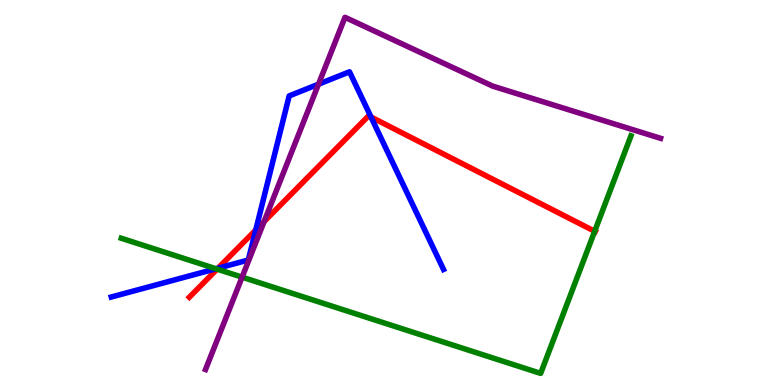[{'lines': ['blue', 'red'], 'intersections': [{'x': 2.81, 'y': 3.03}, {'x': 3.3, 'y': 4.03}, {'x': 4.79, 'y': 6.96}]}, {'lines': ['green', 'red'], 'intersections': [{'x': 2.8, 'y': 3.01}, {'x': 7.67, 'y': 3.99}]}, {'lines': ['purple', 'red'], 'intersections': [{'x': 3.41, 'y': 4.25}]}, {'lines': ['blue', 'green'], 'intersections': [{'x': 2.79, 'y': 3.02}]}, {'lines': ['blue', 'purple'], 'intersections': [{'x': 4.11, 'y': 7.81}]}, {'lines': ['green', 'purple'], 'intersections': [{'x': 3.12, 'y': 2.8}]}]